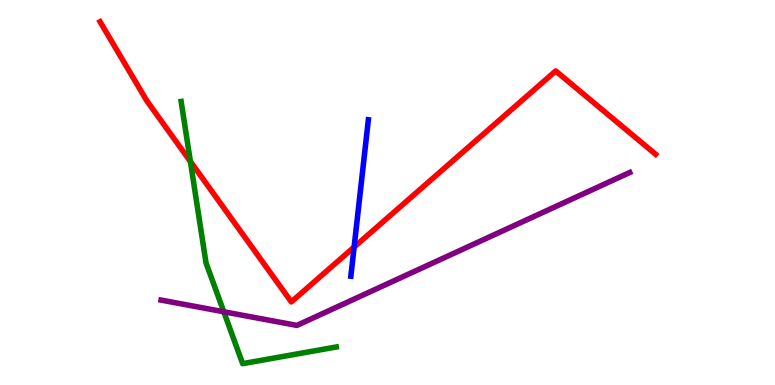[{'lines': ['blue', 'red'], 'intersections': [{'x': 4.57, 'y': 3.58}]}, {'lines': ['green', 'red'], 'intersections': [{'x': 2.46, 'y': 5.81}]}, {'lines': ['purple', 'red'], 'intersections': []}, {'lines': ['blue', 'green'], 'intersections': []}, {'lines': ['blue', 'purple'], 'intersections': []}, {'lines': ['green', 'purple'], 'intersections': [{'x': 2.89, 'y': 1.9}]}]